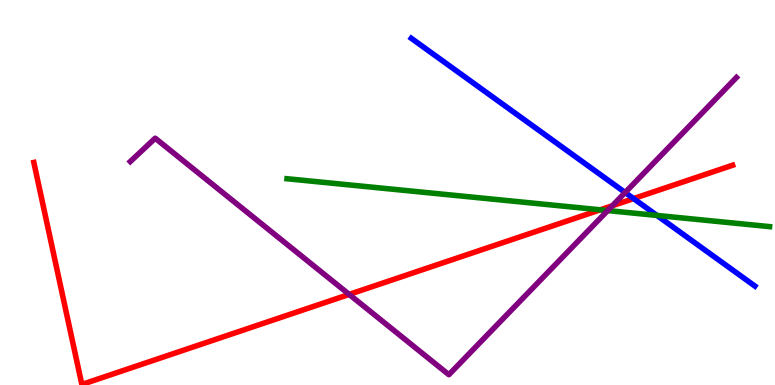[{'lines': ['blue', 'red'], 'intersections': [{'x': 8.18, 'y': 4.84}]}, {'lines': ['green', 'red'], 'intersections': [{'x': 7.75, 'y': 4.55}]}, {'lines': ['purple', 'red'], 'intersections': [{'x': 4.51, 'y': 2.35}, {'x': 7.9, 'y': 4.66}]}, {'lines': ['blue', 'green'], 'intersections': [{'x': 8.48, 'y': 4.4}]}, {'lines': ['blue', 'purple'], 'intersections': [{'x': 8.07, 'y': 5.0}]}, {'lines': ['green', 'purple'], 'intersections': [{'x': 7.84, 'y': 4.53}]}]